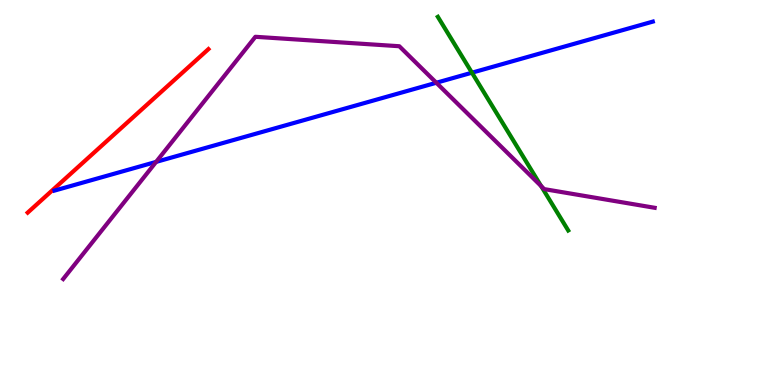[{'lines': ['blue', 'red'], 'intersections': []}, {'lines': ['green', 'red'], 'intersections': []}, {'lines': ['purple', 'red'], 'intersections': []}, {'lines': ['blue', 'green'], 'intersections': [{'x': 6.09, 'y': 8.11}]}, {'lines': ['blue', 'purple'], 'intersections': [{'x': 2.01, 'y': 5.8}, {'x': 5.63, 'y': 7.85}]}, {'lines': ['green', 'purple'], 'intersections': [{'x': 6.98, 'y': 5.17}]}]